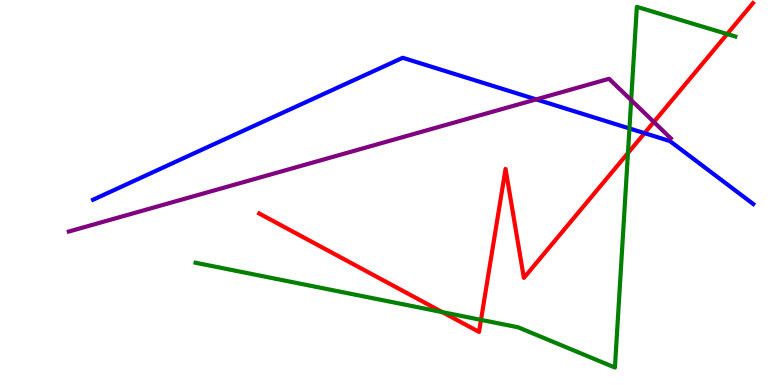[{'lines': ['blue', 'red'], 'intersections': [{'x': 8.32, 'y': 6.54}]}, {'lines': ['green', 'red'], 'intersections': [{'x': 5.71, 'y': 1.89}, {'x': 6.21, 'y': 1.69}, {'x': 8.1, 'y': 6.02}, {'x': 9.38, 'y': 9.12}]}, {'lines': ['purple', 'red'], 'intersections': [{'x': 8.44, 'y': 6.83}]}, {'lines': ['blue', 'green'], 'intersections': [{'x': 8.12, 'y': 6.66}]}, {'lines': ['blue', 'purple'], 'intersections': [{'x': 6.92, 'y': 7.42}]}, {'lines': ['green', 'purple'], 'intersections': [{'x': 8.14, 'y': 7.4}]}]